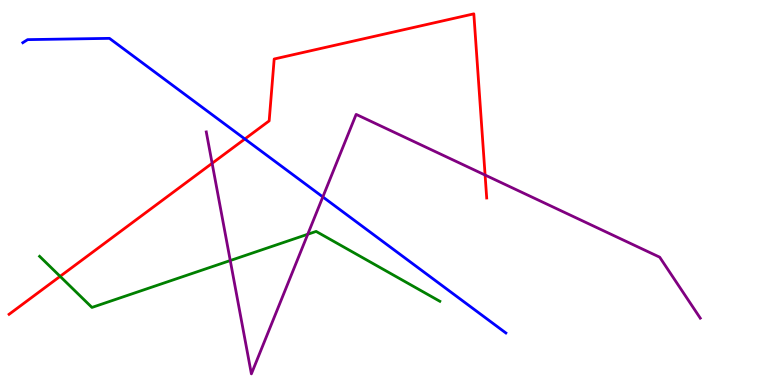[{'lines': ['blue', 'red'], 'intersections': [{'x': 3.16, 'y': 6.39}]}, {'lines': ['green', 'red'], 'intersections': [{'x': 0.776, 'y': 2.82}]}, {'lines': ['purple', 'red'], 'intersections': [{'x': 2.74, 'y': 5.76}, {'x': 6.26, 'y': 5.45}]}, {'lines': ['blue', 'green'], 'intersections': []}, {'lines': ['blue', 'purple'], 'intersections': [{'x': 4.17, 'y': 4.88}]}, {'lines': ['green', 'purple'], 'intersections': [{'x': 2.97, 'y': 3.23}, {'x': 3.97, 'y': 3.92}]}]